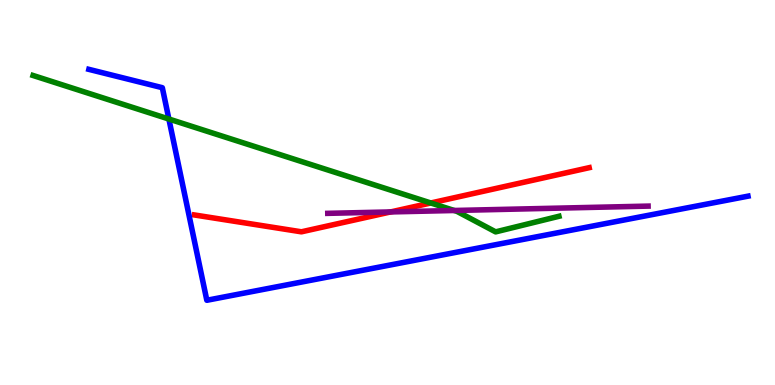[{'lines': ['blue', 'red'], 'intersections': []}, {'lines': ['green', 'red'], 'intersections': [{'x': 5.56, 'y': 4.73}]}, {'lines': ['purple', 'red'], 'intersections': [{'x': 5.04, 'y': 4.5}]}, {'lines': ['blue', 'green'], 'intersections': [{'x': 2.18, 'y': 6.91}]}, {'lines': ['blue', 'purple'], 'intersections': []}, {'lines': ['green', 'purple'], 'intersections': [{'x': 5.86, 'y': 4.53}]}]